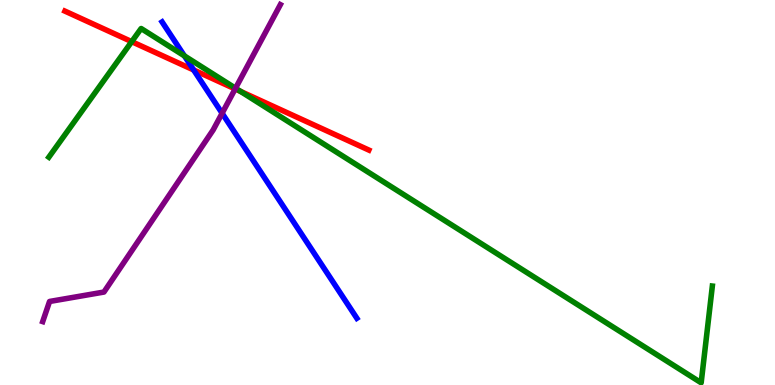[{'lines': ['blue', 'red'], 'intersections': [{'x': 2.5, 'y': 8.18}]}, {'lines': ['green', 'red'], 'intersections': [{'x': 1.7, 'y': 8.92}, {'x': 3.1, 'y': 7.63}]}, {'lines': ['purple', 'red'], 'intersections': [{'x': 3.03, 'y': 7.69}]}, {'lines': ['blue', 'green'], 'intersections': [{'x': 2.38, 'y': 8.55}]}, {'lines': ['blue', 'purple'], 'intersections': [{'x': 2.87, 'y': 7.06}]}, {'lines': ['green', 'purple'], 'intersections': [{'x': 3.04, 'y': 7.71}]}]